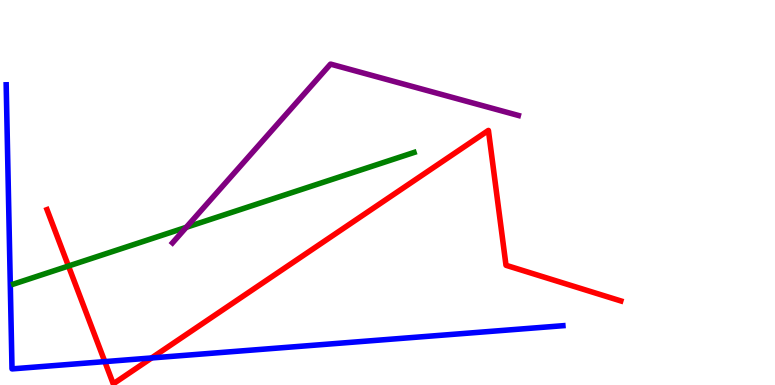[{'lines': ['blue', 'red'], 'intersections': [{'x': 1.35, 'y': 0.607}, {'x': 1.96, 'y': 0.703}]}, {'lines': ['green', 'red'], 'intersections': [{'x': 0.883, 'y': 3.09}]}, {'lines': ['purple', 'red'], 'intersections': []}, {'lines': ['blue', 'green'], 'intersections': []}, {'lines': ['blue', 'purple'], 'intersections': []}, {'lines': ['green', 'purple'], 'intersections': [{'x': 2.4, 'y': 4.1}]}]